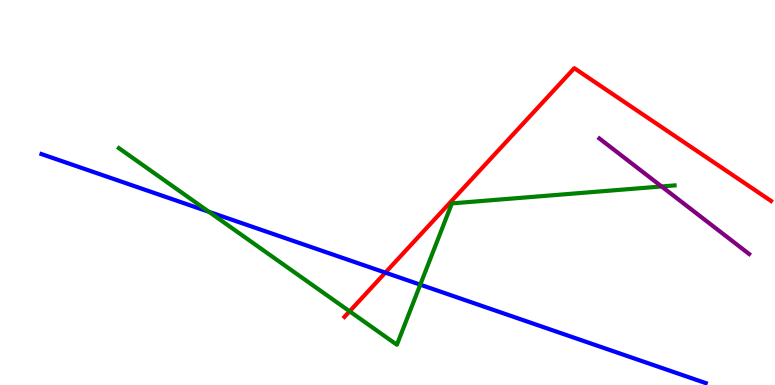[{'lines': ['blue', 'red'], 'intersections': [{'x': 4.97, 'y': 2.92}]}, {'lines': ['green', 'red'], 'intersections': [{'x': 4.51, 'y': 1.91}]}, {'lines': ['purple', 'red'], 'intersections': []}, {'lines': ['blue', 'green'], 'intersections': [{'x': 2.7, 'y': 4.5}, {'x': 5.42, 'y': 2.61}]}, {'lines': ['blue', 'purple'], 'intersections': []}, {'lines': ['green', 'purple'], 'intersections': [{'x': 8.54, 'y': 5.16}]}]